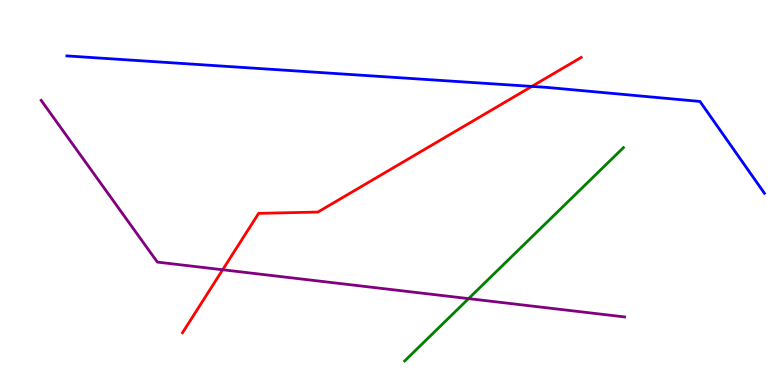[{'lines': ['blue', 'red'], 'intersections': [{'x': 6.86, 'y': 7.76}]}, {'lines': ['green', 'red'], 'intersections': []}, {'lines': ['purple', 'red'], 'intersections': [{'x': 2.87, 'y': 2.99}]}, {'lines': ['blue', 'green'], 'intersections': []}, {'lines': ['blue', 'purple'], 'intersections': []}, {'lines': ['green', 'purple'], 'intersections': [{'x': 6.05, 'y': 2.24}]}]